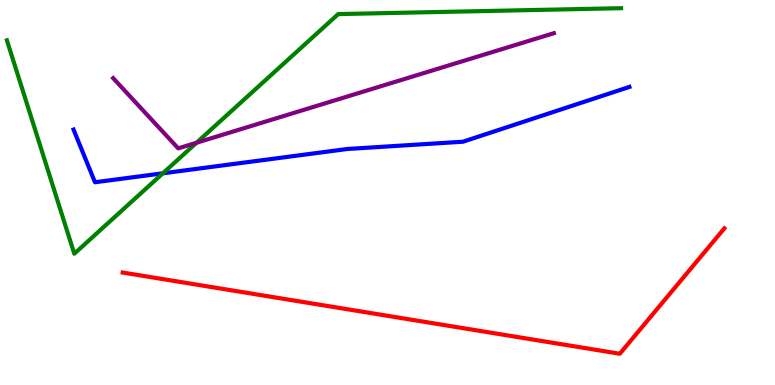[{'lines': ['blue', 'red'], 'intersections': []}, {'lines': ['green', 'red'], 'intersections': []}, {'lines': ['purple', 'red'], 'intersections': []}, {'lines': ['blue', 'green'], 'intersections': [{'x': 2.1, 'y': 5.5}]}, {'lines': ['blue', 'purple'], 'intersections': []}, {'lines': ['green', 'purple'], 'intersections': [{'x': 2.54, 'y': 6.29}]}]